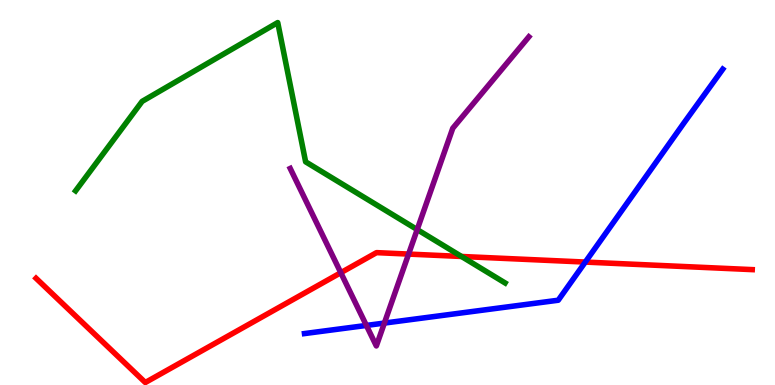[{'lines': ['blue', 'red'], 'intersections': [{'x': 7.55, 'y': 3.19}]}, {'lines': ['green', 'red'], 'intersections': [{'x': 5.95, 'y': 3.34}]}, {'lines': ['purple', 'red'], 'intersections': [{'x': 4.4, 'y': 2.92}, {'x': 5.27, 'y': 3.4}]}, {'lines': ['blue', 'green'], 'intersections': []}, {'lines': ['blue', 'purple'], 'intersections': [{'x': 4.73, 'y': 1.55}, {'x': 4.96, 'y': 1.61}]}, {'lines': ['green', 'purple'], 'intersections': [{'x': 5.38, 'y': 4.04}]}]